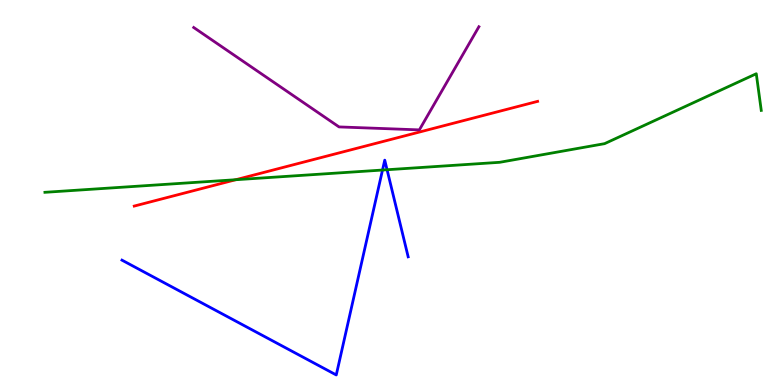[{'lines': ['blue', 'red'], 'intersections': []}, {'lines': ['green', 'red'], 'intersections': [{'x': 3.04, 'y': 5.33}]}, {'lines': ['purple', 'red'], 'intersections': []}, {'lines': ['blue', 'green'], 'intersections': [{'x': 4.94, 'y': 5.58}, {'x': 4.99, 'y': 5.59}]}, {'lines': ['blue', 'purple'], 'intersections': []}, {'lines': ['green', 'purple'], 'intersections': []}]